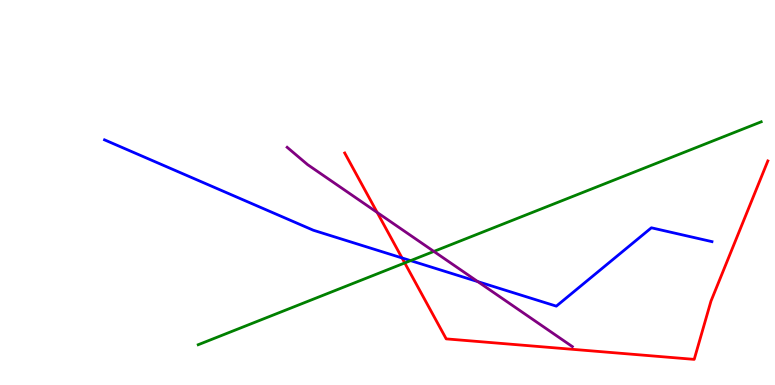[{'lines': ['blue', 'red'], 'intersections': [{'x': 5.19, 'y': 3.3}]}, {'lines': ['green', 'red'], 'intersections': [{'x': 5.22, 'y': 3.17}]}, {'lines': ['purple', 'red'], 'intersections': [{'x': 4.87, 'y': 4.48}]}, {'lines': ['blue', 'green'], 'intersections': [{'x': 5.3, 'y': 3.23}]}, {'lines': ['blue', 'purple'], 'intersections': [{'x': 6.17, 'y': 2.69}]}, {'lines': ['green', 'purple'], 'intersections': [{'x': 5.6, 'y': 3.47}]}]